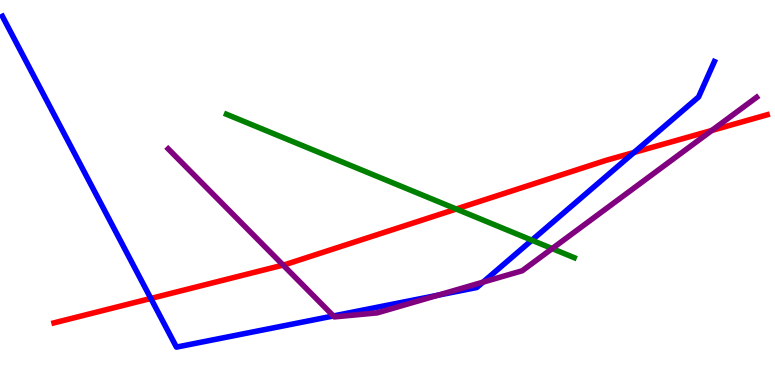[{'lines': ['blue', 'red'], 'intersections': [{'x': 1.95, 'y': 2.25}, {'x': 8.18, 'y': 6.04}]}, {'lines': ['green', 'red'], 'intersections': [{'x': 5.89, 'y': 4.57}]}, {'lines': ['purple', 'red'], 'intersections': [{'x': 3.65, 'y': 3.11}, {'x': 9.18, 'y': 6.61}]}, {'lines': ['blue', 'green'], 'intersections': [{'x': 6.86, 'y': 3.76}]}, {'lines': ['blue', 'purple'], 'intersections': [{'x': 4.3, 'y': 1.79}, {'x': 5.65, 'y': 2.33}, {'x': 6.23, 'y': 2.67}]}, {'lines': ['green', 'purple'], 'intersections': [{'x': 7.12, 'y': 3.54}]}]